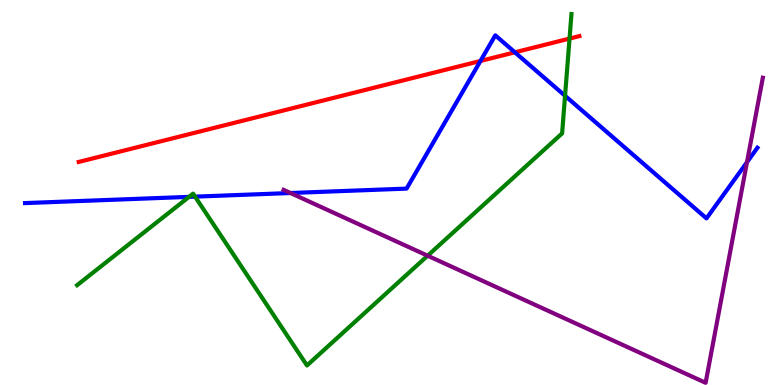[{'lines': ['blue', 'red'], 'intersections': [{'x': 6.2, 'y': 8.42}, {'x': 6.64, 'y': 8.64}]}, {'lines': ['green', 'red'], 'intersections': [{'x': 7.35, 'y': 9.0}]}, {'lines': ['purple', 'red'], 'intersections': []}, {'lines': ['blue', 'green'], 'intersections': [{'x': 2.44, 'y': 4.89}, {'x': 2.52, 'y': 4.89}, {'x': 7.29, 'y': 7.51}]}, {'lines': ['blue', 'purple'], 'intersections': [{'x': 3.75, 'y': 4.99}, {'x': 9.64, 'y': 5.79}]}, {'lines': ['green', 'purple'], 'intersections': [{'x': 5.52, 'y': 3.36}]}]